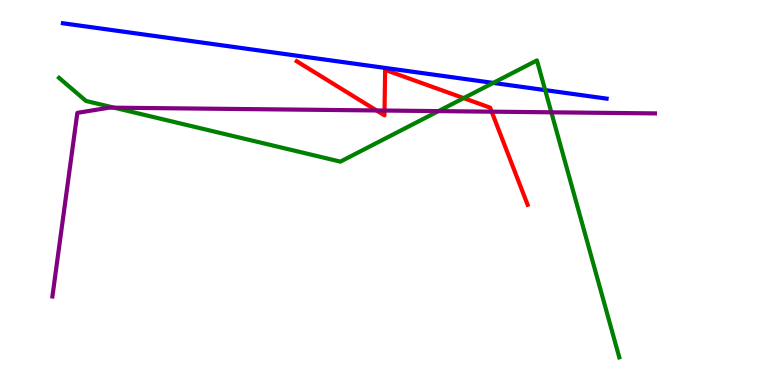[{'lines': ['blue', 'red'], 'intersections': []}, {'lines': ['green', 'red'], 'intersections': [{'x': 5.98, 'y': 7.45}]}, {'lines': ['purple', 'red'], 'intersections': [{'x': 4.86, 'y': 7.13}, {'x': 4.96, 'y': 7.13}, {'x': 6.34, 'y': 7.1}]}, {'lines': ['blue', 'green'], 'intersections': [{'x': 6.36, 'y': 7.85}, {'x': 7.03, 'y': 7.66}]}, {'lines': ['blue', 'purple'], 'intersections': []}, {'lines': ['green', 'purple'], 'intersections': [{'x': 1.47, 'y': 7.2}, {'x': 5.66, 'y': 7.11}, {'x': 7.11, 'y': 7.08}]}]